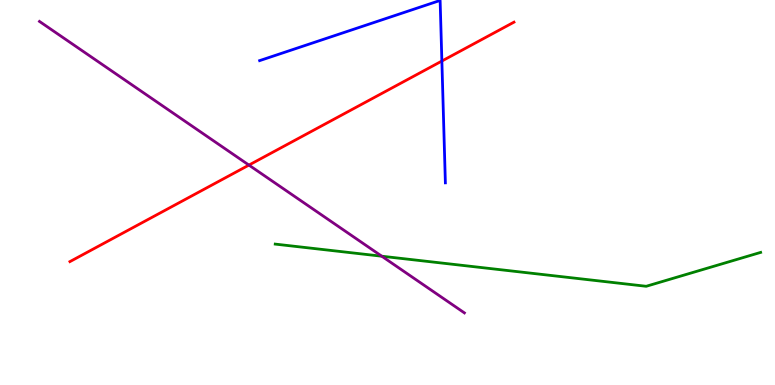[{'lines': ['blue', 'red'], 'intersections': [{'x': 5.7, 'y': 8.41}]}, {'lines': ['green', 'red'], 'intersections': []}, {'lines': ['purple', 'red'], 'intersections': [{'x': 3.21, 'y': 5.71}]}, {'lines': ['blue', 'green'], 'intersections': []}, {'lines': ['blue', 'purple'], 'intersections': []}, {'lines': ['green', 'purple'], 'intersections': [{'x': 4.93, 'y': 3.34}]}]